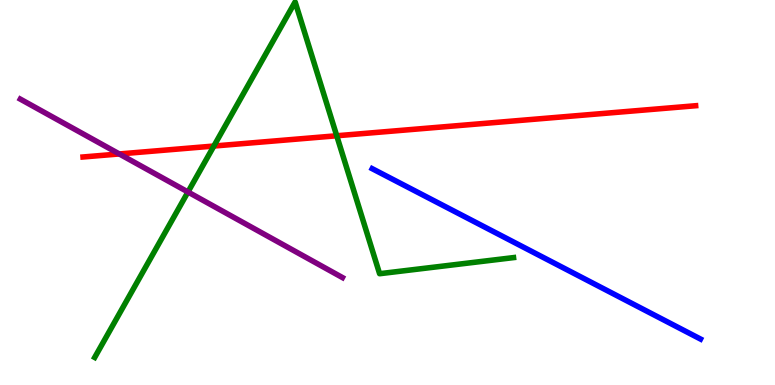[{'lines': ['blue', 'red'], 'intersections': []}, {'lines': ['green', 'red'], 'intersections': [{'x': 2.76, 'y': 6.21}, {'x': 4.34, 'y': 6.47}]}, {'lines': ['purple', 'red'], 'intersections': [{'x': 1.54, 'y': 6.0}]}, {'lines': ['blue', 'green'], 'intersections': []}, {'lines': ['blue', 'purple'], 'intersections': []}, {'lines': ['green', 'purple'], 'intersections': [{'x': 2.43, 'y': 5.01}]}]